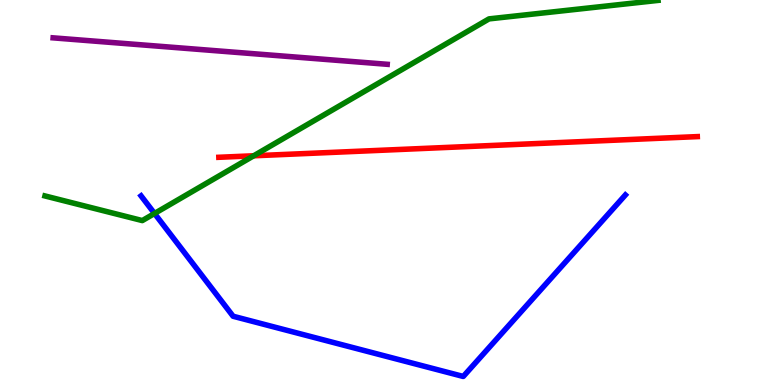[{'lines': ['blue', 'red'], 'intersections': []}, {'lines': ['green', 'red'], 'intersections': [{'x': 3.27, 'y': 5.95}]}, {'lines': ['purple', 'red'], 'intersections': []}, {'lines': ['blue', 'green'], 'intersections': [{'x': 1.99, 'y': 4.46}]}, {'lines': ['blue', 'purple'], 'intersections': []}, {'lines': ['green', 'purple'], 'intersections': []}]